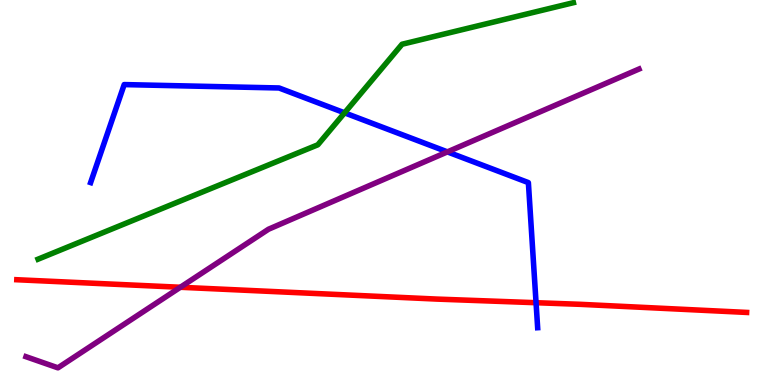[{'lines': ['blue', 'red'], 'intersections': [{'x': 6.92, 'y': 2.14}]}, {'lines': ['green', 'red'], 'intersections': []}, {'lines': ['purple', 'red'], 'intersections': [{'x': 2.33, 'y': 2.54}]}, {'lines': ['blue', 'green'], 'intersections': [{'x': 4.45, 'y': 7.07}]}, {'lines': ['blue', 'purple'], 'intersections': [{'x': 5.77, 'y': 6.05}]}, {'lines': ['green', 'purple'], 'intersections': []}]